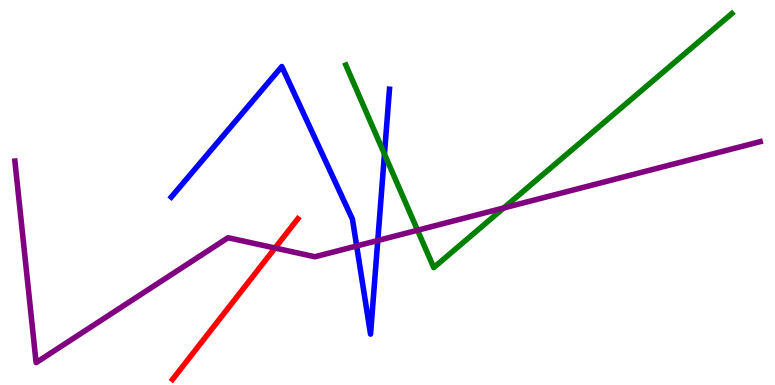[{'lines': ['blue', 'red'], 'intersections': []}, {'lines': ['green', 'red'], 'intersections': []}, {'lines': ['purple', 'red'], 'intersections': [{'x': 3.55, 'y': 3.56}]}, {'lines': ['blue', 'green'], 'intersections': [{'x': 4.96, 'y': 6.0}]}, {'lines': ['blue', 'purple'], 'intersections': [{'x': 4.6, 'y': 3.61}, {'x': 4.87, 'y': 3.75}]}, {'lines': ['green', 'purple'], 'intersections': [{'x': 5.39, 'y': 4.02}, {'x': 6.5, 'y': 4.6}]}]